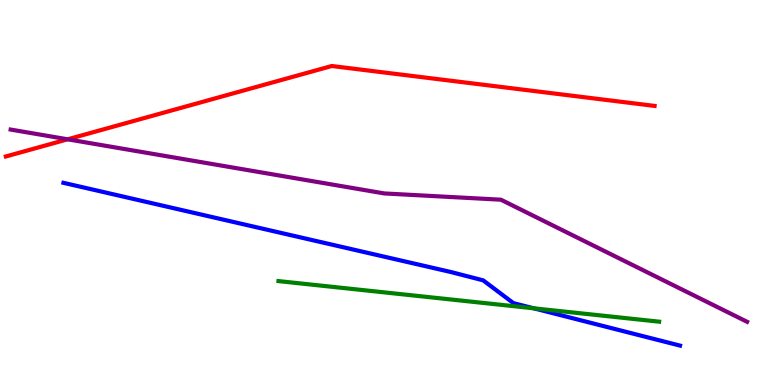[{'lines': ['blue', 'red'], 'intersections': []}, {'lines': ['green', 'red'], 'intersections': []}, {'lines': ['purple', 'red'], 'intersections': [{'x': 0.873, 'y': 6.38}]}, {'lines': ['blue', 'green'], 'intersections': [{'x': 6.89, 'y': 1.99}]}, {'lines': ['blue', 'purple'], 'intersections': []}, {'lines': ['green', 'purple'], 'intersections': []}]